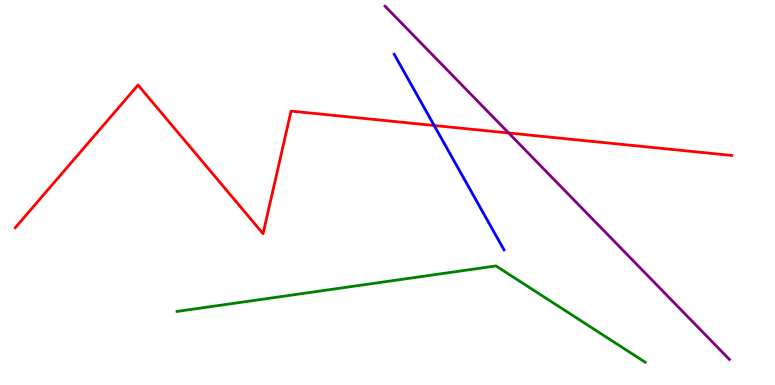[{'lines': ['blue', 'red'], 'intersections': [{'x': 5.6, 'y': 6.74}]}, {'lines': ['green', 'red'], 'intersections': []}, {'lines': ['purple', 'red'], 'intersections': [{'x': 6.56, 'y': 6.55}]}, {'lines': ['blue', 'green'], 'intersections': []}, {'lines': ['blue', 'purple'], 'intersections': []}, {'lines': ['green', 'purple'], 'intersections': []}]